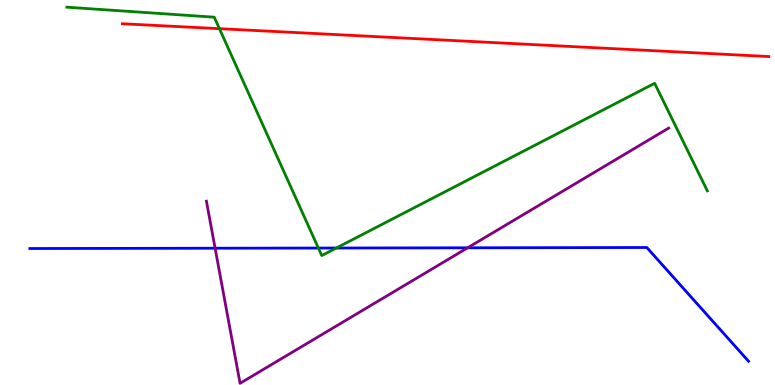[{'lines': ['blue', 'red'], 'intersections': []}, {'lines': ['green', 'red'], 'intersections': [{'x': 2.83, 'y': 9.26}]}, {'lines': ['purple', 'red'], 'intersections': []}, {'lines': ['blue', 'green'], 'intersections': [{'x': 4.11, 'y': 3.56}, {'x': 4.34, 'y': 3.56}]}, {'lines': ['blue', 'purple'], 'intersections': [{'x': 2.78, 'y': 3.55}, {'x': 6.03, 'y': 3.56}]}, {'lines': ['green', 'purple'], 'intersections': []}]